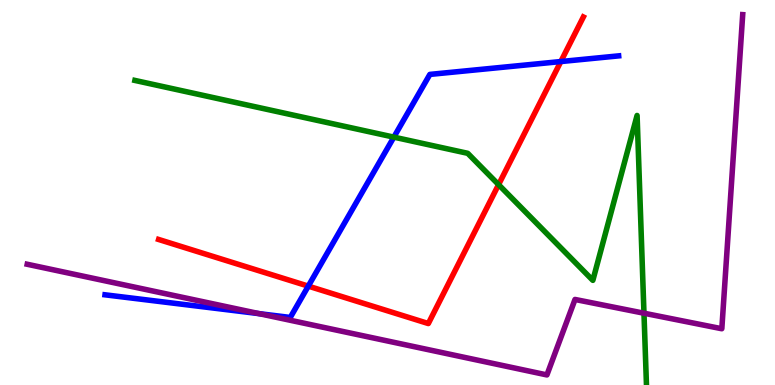[{'lines': ['blue', 'red'], 'intersections': [{'x': 3.98, 'y': 2.57}, {'x': 7.24, 'y': 8.4}]}, {'lines': ['green', 'red'], 'intersections': [{'x': 6.43, 'y': 5.2}]}, {'lines': ['purple', 'red'], 'intersections': []}, {'lines': ['blue', 'green'], 'intersections': [{'x': 5.08, 'y': 6.44}]}, {'lines': ['blue', 'purple'], 'intersections': [{'x': 3.34, 'y': 1.85}]}, {'lines': ['green', 'purple'], 'intersections': [{'x': 8.31, 'y': 1.86}]}]